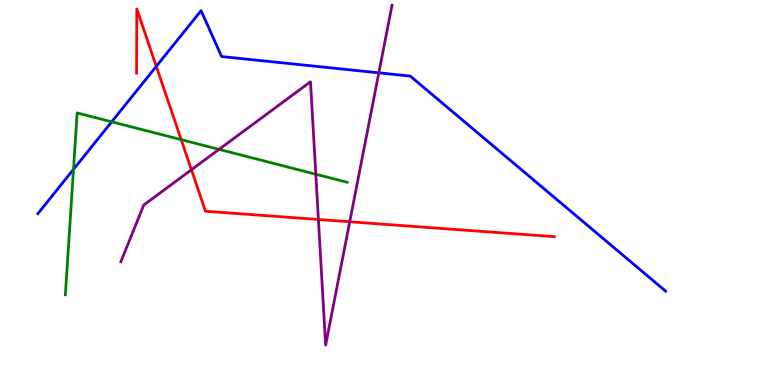[{'lines': ['blue', 'red'], 'intersections': [{'x': 2.02, 'y': 8.28}]}, {'lines': ['green', 'red'], 'intersections': [{'x': 2.34, 'y': 6.37}]}, {'lines': ['purple', 'red'], 'intersections': [{'x': 2.47, 'y': 5.59}, {'x': 4.11, 'y': 4.3}, {'x': 4.51, 'y': 4.24}]}, {'lines': ['blue', 'green'], 'intersections': [{'x': 0.948, 'y': 5.6}, {'x': 1.44, 'y': 6.84}]}, {'lines': ['blue', 'purple'], 'intersections': [{'x': 4.89, 'y': 8.11}]}, {'lines': ['green', 'purple'], 'intersections': [{'x': 2.83, 'y': 6.12}, {'x': 4.07, 'y': 5.47}]}]